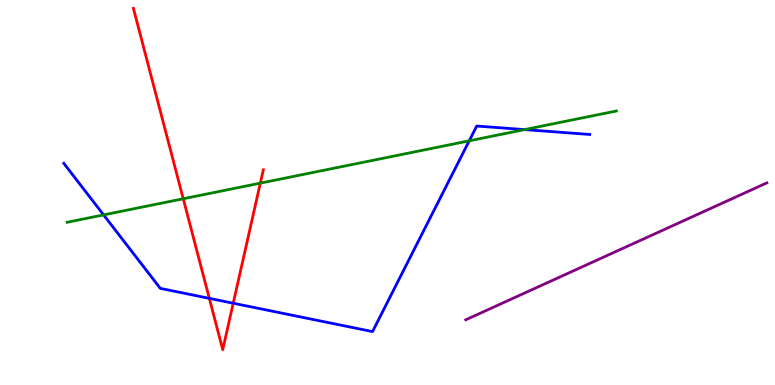[{'lines': ['blue', 'red'], 'intersections': [{'x': 2.7, 'y': 2.25}, {'x': 3.01, 'y': 2.12}]}, {'lines': ['green', 'red'], 'intersections': [{'x': 2.36, 'y': 4.84}, {'x': 3.36, 'y': 5.24}]}, {'lines': ['purple', 'red'], 'intersections': []}, {'lines': ['blue', 'green'], 'intersections': [{'x': 1.34, 'y': 4.42}, {'x': 6.05, 'y': 6.34}, {'x': 6.77, 'y': 6.63}]}, {'lines': ['blue', 'purple'], 'intersections': []}, {'lines': ['green', 'purple'], 'intersections': []}]